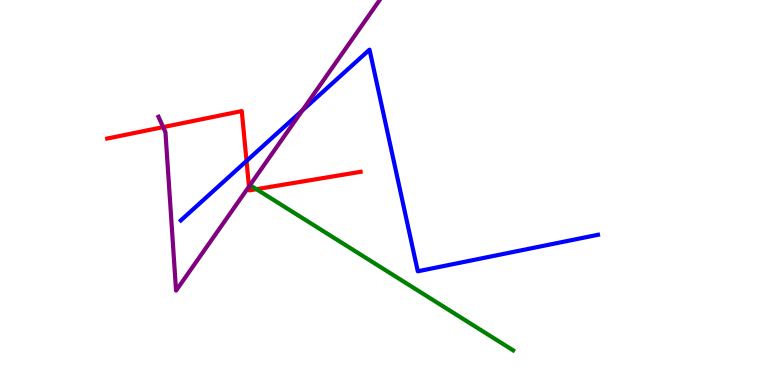[{'lines': ['blue', 'red'], 'intersections': [{'x': 3.18, 'y': 5.82}]}, {'lines': ['green', 'red'], 'intersections': [{'x': 3.31, 'y': 5.09}]}, {'lines': ['purple', 'red'], 'intersections': [{'x': 2.11, 'y': 6.7}, {'x': 3.21, 'y': 5.15}]}, {'lines': ['blue', 'green'], 'intersections': []}, {'lines': ['blue', 'purple'], 'intersections': [{'x': 3.9, 'y': 7.13}]}, {'lines': ['green', 'purple'], 'intersections': []}]